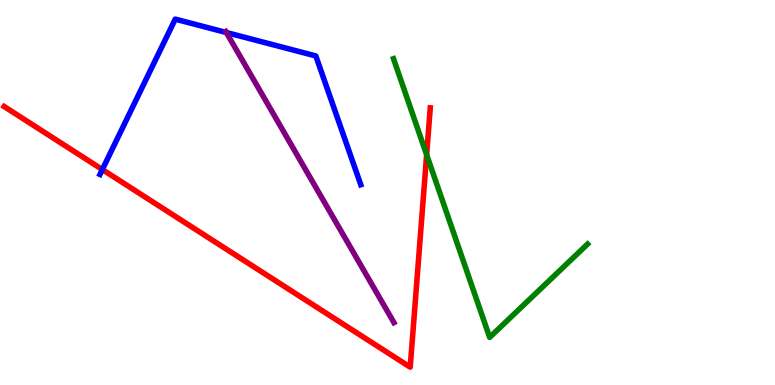[{'lines': ['blue', 'red'], 'intersections': [{'x': 1.32, 'y': 5.6}]}, {'lines': ['green', 'red'], 'intersections': [{'x': 5.51, 'y': 5.98}]}, {'lines': ['purple', 'red'], 'intersections': []}, {'lines': ['blue', 'green'], 'intersections': []}, {'lines': ['blue', 'purple'], 'intersections': [{'x': 2.92, 'y': 9.16}]}, {'lines': ['green', 'purple'], 'intersections': []}]